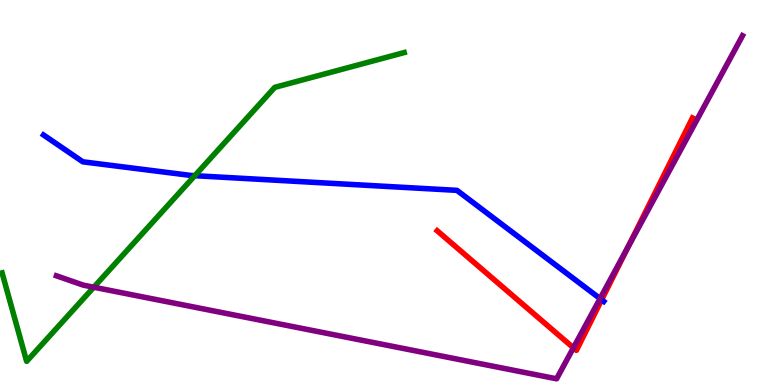[{'lines': ['blue', 'red'], 'intersections': [{'x': 7.76, 'y': 2.21}]}, {'lines': ['green', 'red'], 'intersections': []}, {'lines': ['purple', 'red'], 'intersections': [{'x': 7.4, 'y': 0.967}, {'x': 8.1, 'y': 3.58}]}, {'lines': ['blue', 'green'], 'intersections': [{'x': 2.51, 'y': 5.44}]}, {'lines': ['blue', 'purple'], 'intersections': [{'x': 7.74, 'y': 2.24}]}, {'lines': ['green', 'purple'], 'intersections': [{'x': 1.21, 'y': 2.54}]}]